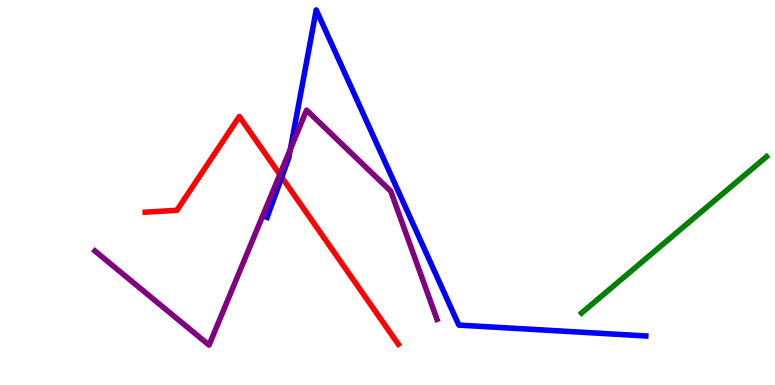[{'lines': ['blue', 'red'], 'intersections': [{'x': 3.63, 'y': 5.4}]}, {'lines': ['green', 'red'], 'intersections': []}, {'lines': ['purple', 'red'], 'intersections': [{'x': 3.61, 'y': 5.47}]}, {'lines': ['blue', 'green'], 'intersections': []}, {'lines': ['blue', 'purple'], 'intersections': [{'x': 3.75, 'y': 6.13}]}, {'lines': ['green', 'purple'], 'intersections': []}]